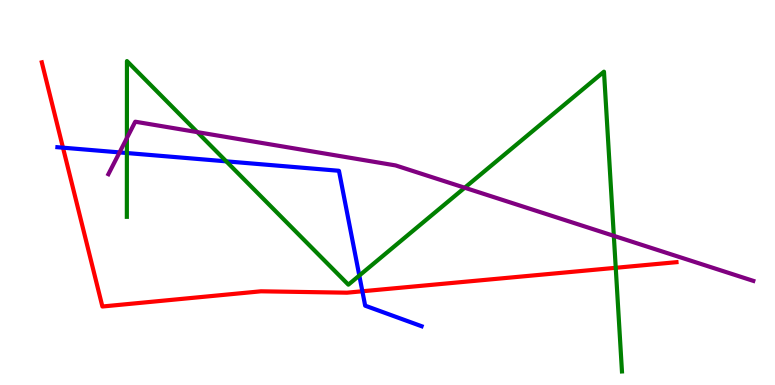[{'lines': ['blue', 'red'], 'intersections': [{'x': 0.813, 'y': 6.16}, {'x': 4.68, 'y': 2.43}]}, {'lines': ['green', 'red'], 'intersections': [{'x': 7.95, 'y': 3.04}]}, {'lines': ['purple', 'red'], 'intersections': []}, {'lines': ['blue', 'green'], 'intersections': [{'x': 1.64, 'y': 6.03}, {'x': 2.92, 'y': 5.81}, {'x': 4.64, 'y': 2.84}]}, {'lines': ['blue', 'purple'], 'intersections': [{'x': 1.54, 'y': 6.04}]}, {'lines': ['green', 'purple'], 'intersections': [{'x': 1.64, 'y': 6.41}, {'x': 2.55, 'y': 6.57}, {'x': 6.0, 'y': 5.12}, {'x': 7.92, 'y': 3.87}]}]